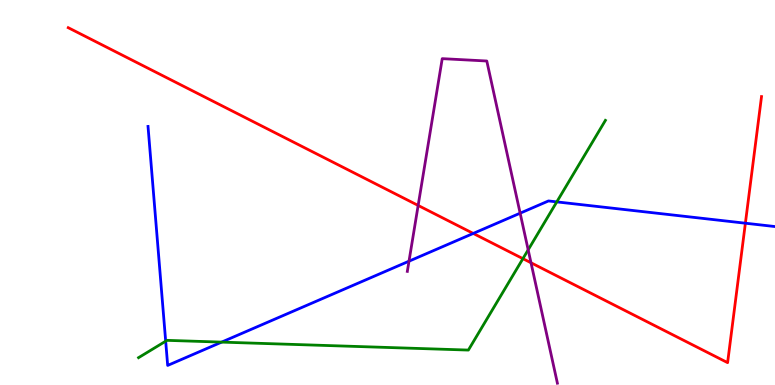[{'lines': ['blue', 'red'], 'intersections': [{'x': 6.11, 'y': 3.94}, {'x': 9.62, 'y': 4.2}]}, {'lines': ['green', 'red'], 'intersections': [{'x': 6.75, 'y': 3.28}]}, {'lines': ['purple', 'red'], 'intersections': [{'x': 5.4, 'y': 4.66}, {'x': 6.85, 'y': 3.17}]}, {'lines': ['blue', 'green'], 'intersections': [{'x': 2.14, 'y': 1.14}, {'x': 2.86, 'y': 1.11}, {'x': 7.18, 'y': 4.76}]}, {'lines': ['blue', 'purple'], 'intersections': [{'x': 5.28, 'y': 3.22}, {'x': 6.71, 'y': 4.46}]}, {'lines': ['green', 'purple'], 'intersections': [{'x': 6.82, 'y': 3.51}]}]